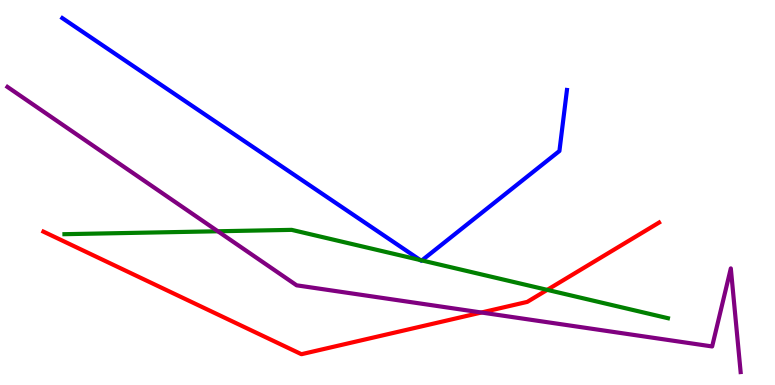[{'lines': ['blue', 'red'], 'intersections': []}, {'lines': ['green', 'red'], 'intersections': [{'x': 7.06, 'y': 2.47}]}, {'lines': ['purple', 'red'], 'intersections': [{'x': 6.21, 'y': 1.88}]}, {'lines': ['blue', 'green'], 'intersections': [{'x': 5.42, 'y': 3.25}, {'x': 5.44, 'y': 3.24}]}, {'lines': ['blue', 'purple'], 'intersections': []}, {'lines': ['green', 'purple'], 'intersections': [{'x': 2.81, 'y': 3.99}]}]